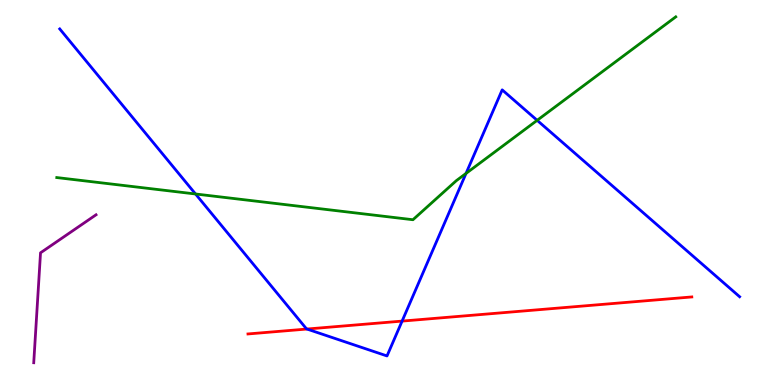[{'lines': ['blue', 'red'], 'intersections': [{'x': 3.96, 'y': 1.45}, {'x': 5.19, 'y': 1.66}]}, {'lines': ['green', 'red'], 'intersections': []}, {'lines': ['purple', 'red'], 'intersections': []}, {'lines': ['blue', 'green'], 'intersections': [{'x': 2.52, 'y': 4.96}, {'x': 6.01, 'y': 5.5}, {'x': 6.93, 'y': 6.87}]}, {'lines': ['blue', 'purple'], 'intersections': []}, {'lines': ['green', 'purple'], 'intersections': []}]